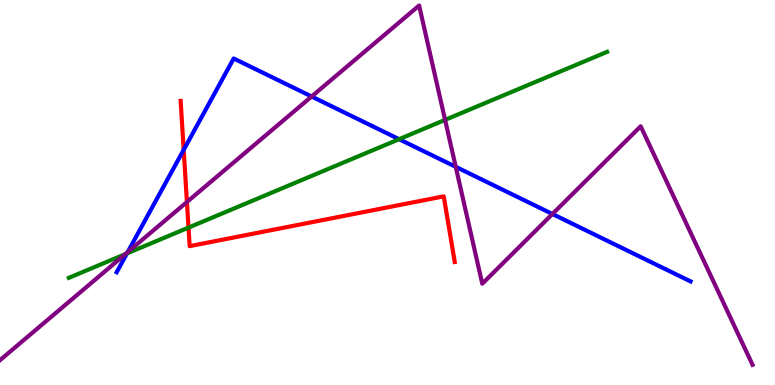[{'lines': ['blue', 'red'], 'intersections': [{'x': 2.37, 'y': 6.11}]}, {'lines': ['green', 'red'], 'intersections': [{'x': 2.43, 'y': 4.09}]}, {'lines': ['purple', 'red'], 'intersections': [{'x': 2.41, 'y': 4.75}]}, {'lines': ['blue', 'green'], 'intersections': [{'x': 1.64, 'y': 3.42}, {'x': 5.15, 'y': 6.38}]}, {'lines': ['blue', 'purple'], 'intersections': [{'x': 1.65, 'y': 3.45}, {'x': 4.02, 'y': 7.49}, {'x': 5.88, 'y': 5.67}, {'x': 7.13, 'y': 4.44}]}, {'lines': ['green', 'purple'], 'intersections': [{'x': 1.62, 'y': 3.4}, {'x': 5.74, 'y': 6.89}]}]